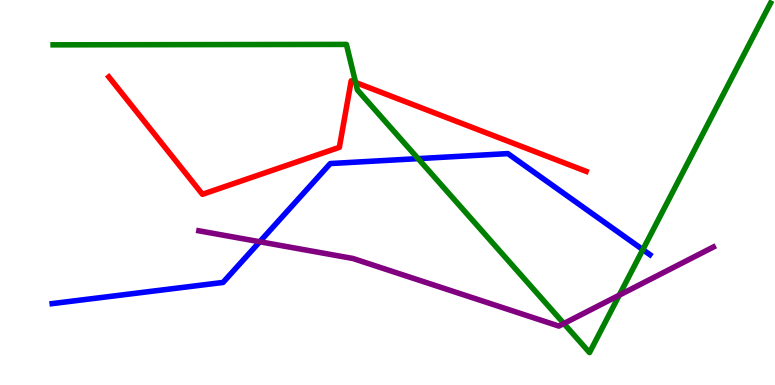[{'lines': ['blue', 'red'], 'intersections': []}, {'lines': ['green', 'red'], 'intersections': [{'x': 4.59, 'y': 7.86}]}, {'lines': ['purple', 'red'], 'intersections': []}, {'lines': ['blue', 'green'], 'intersections': [{'x': 5.39, 'y': 5.88}, {'x': 8.29, 'y': 3.52}]}, {'lines': ['blue', 'purple'], 'intersections': [{'x': 3.35, 'y': 3.72}]}, {'lines': ['green', 'purple'], 'intersections': [{'x': 7.28, 'y': 1.6}, {'x': 7.99, 'y': 2.33}]}]